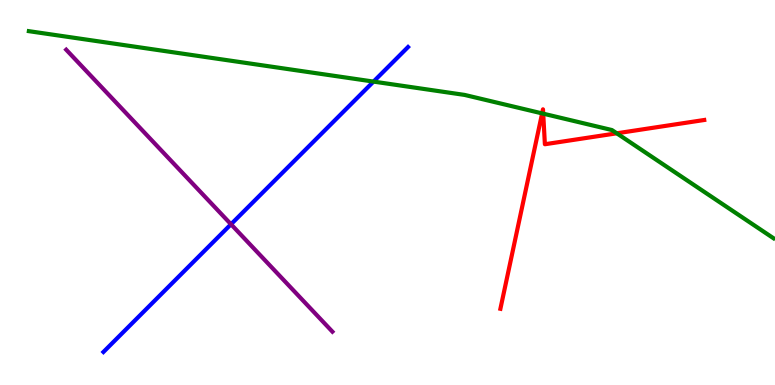[{'lines': ['blue', 'red'], 'intersections': []}, {'lines': ['green', 'red'], 'intersections': [{'x': 6.99, 'y': 7.05}, {'x': 7.01, 'y': 7.05}, {'x': 7.96, 'y': 6.54}]}, {'lines': ['purple', 'red'], 'intersections': []}, {'lines': ['blue', 'green'], 'intersections': [{'x': 4.82, 'y': 7.88}]}, {'lines': ['blue', 'purple'], 'intersections': [{'x': 2.98, 'y': 4.17}]}, {'lines': ['green', 'purple'], 'intersections': []}]